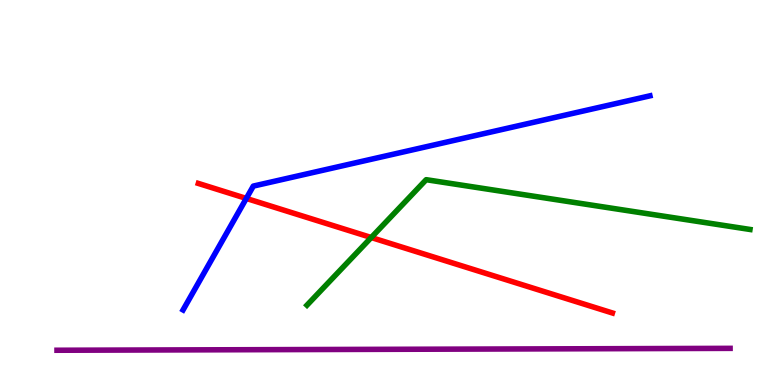[{'lines': ['blue', 'red'], 'intersections': [{'x': 3.18, 'y': 4.85}]}, {'lines': ['green', 'red'], 'intersections': [{'x': 4.79, 'y': 3.83}]}, {'lines': ['purple', 'red'], 'intersections': []}, {'lines': ['blue', 'green'], 'intersections': []}, {'lines': ['blue', 'purple'], 'intersections': []}, {'lines': ['green', 'purple'], 'intersections': []}]